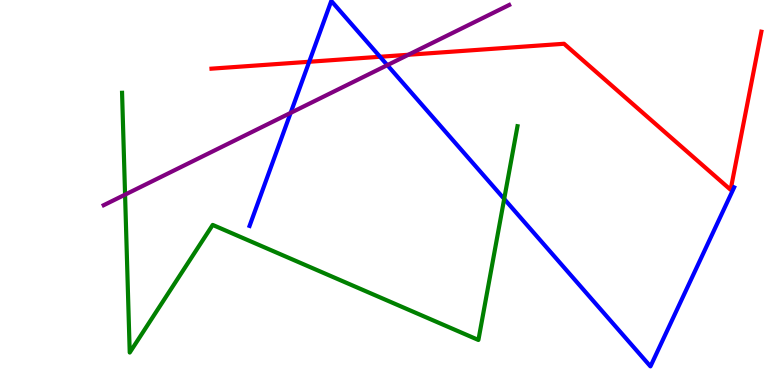[{'lines': ['blue', 'red'], 'intersections': [{'x': 3.99, 'y': 8.4}, {'x': 4.9, 'y': 8.53}]}, {'lines': ['green', 'red'], 'intersections': []}, {'lines': ['purple', 'red'], 'intersections': [{'x': 5.27, 'y': 8.58}]}, {'lines': ['blue', 'green'], 'intersections': [{'x': 6.51, 'y': 4.83}]}, {'lines': ['blue', 'purple'], 'intersections': [{'x': 3.75, 'y': 7.07}, {'x': 5.0, 'y': 8.31}]}, {'lines': ['green', 'purple'], 'intersections': [{'x': 1.61, 'y': 4.94}]}]